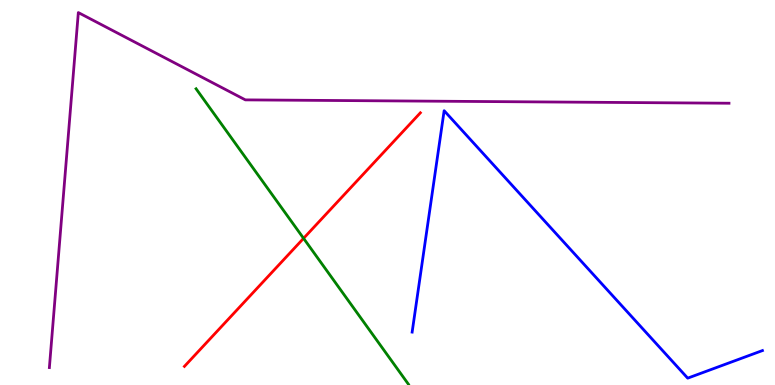[{'lines': ['blue', 'red'], 'intersections': []}, {'lines': ['green', 'red'], 'intersections': [{'x': 3.92, 'y': 3.81}]}, {'lines': ['purple', 'red'], 'intersections': []}, {'lines': ['blue', 'green'], 'intersections': []}, {'lines': ['blue', 'purple'], 'intersections': []}, {'lines': ['green', 'purple'], 'intersections': []}]